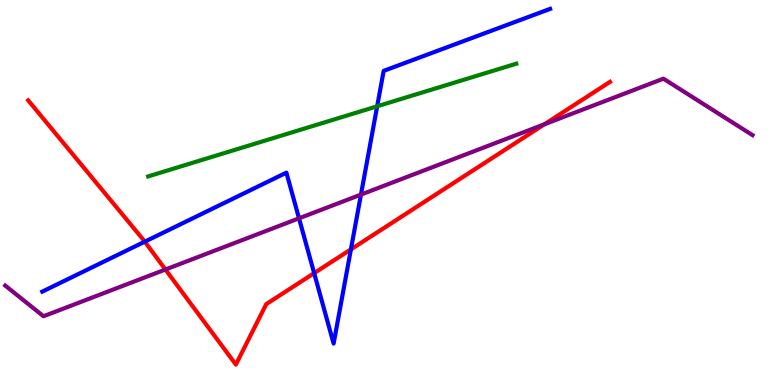[{'lines': ['blue', 'red'], 'intersections': [{'x': 1.87, 'y': 3.72}, {'x': 4.05, 'y': 2.91}, {'x': 4.53, 'y': 3.52}]}, {'lines': ['green', 'red'], 'intersections': []}, {'lines': ['purple', 'red'], 'intersections': [{'x': 2.13, 'y': 3.0}, {'x': 7.02, 'y': 6.77}]}, {'lines': ['blue', 'green'], 'intersections': [{'x': 4.87, 'y': 7.24}]}, {'lines': ['blue', 'purple'], 'intersections': [{'x': 3.86, 'y': 4.33}, {'x': 4.66, 'y': 4.95}]}, {'lines': ['green', 'purple'], 'intersections': []}]